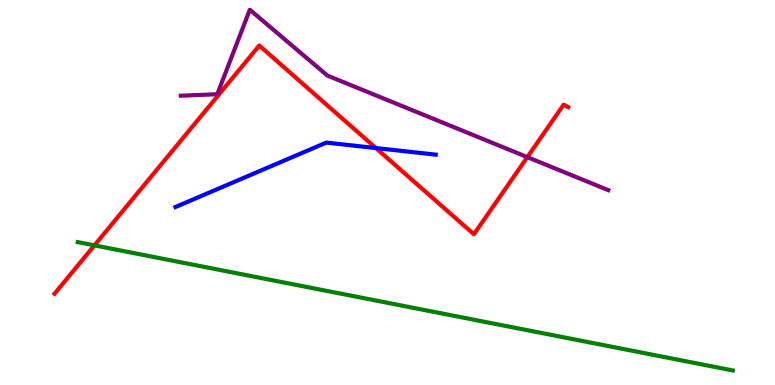[{'lines': ['blue', 'red'], 'intersections': [{'x': 4.85, 'y': 6.15}]}, {'lines': ['green', 'red'], 'intersections': [{'x': 1.22, 'y': 3.63}]}, {'lines': ['purple', 'red'], 'intersections': [{'x': 6.8, 'y': 5.92}]}, {'lines': ['blue', 'green'], 'intersections': []}, {'lines': ['blue', 'purple'], 'intersections': []}, {'lines': ['green', 'purple'], 'intersections': []}]